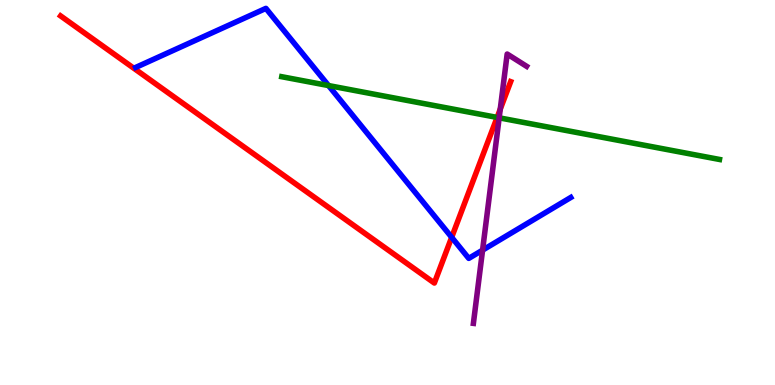[{'lines': ['blue', 'red'], 'intersections': [{'x': 5.83, 'y': 3.84}]}, {'lines': ['green', 'red'], 'intersections': [{'x': 6.41, 'y': 6.95}]}, {'lines': ['purple', 'red'], 'intersections': [{'x': 6.45, 'y': 7.17}]}, {'lines': ['blue', 'green'], 'intersections': [{'x': 4.24, 'y': 7.78}]}, {'lines': ['blue', 'purple'], 'intersections': [{'x': 6.23, 'y': 3.5}]}, {'lines': ['green', 'purple'], 'intersections': [{'x': 6.44, 'y': 6.94}]}]